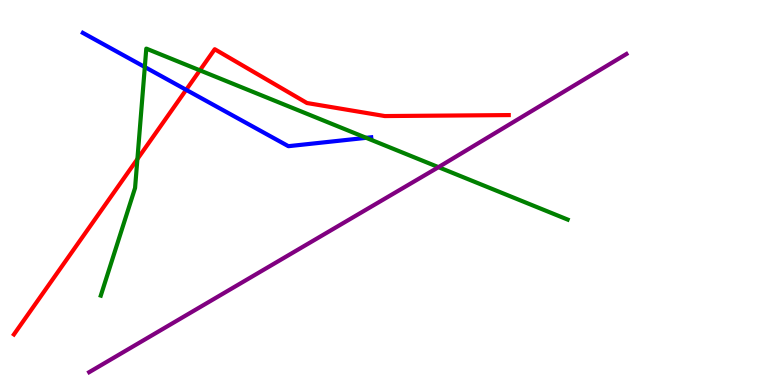[{'lines': ['blue', 'red'], 'intersections': [{'x': 2.4, 'y': 7.67}]}, {'lines': ['green', 'red'], 'intersections': [{'x': 1.77, 'y': 5.87}, {'x': 2.58, 'y': 8.17}]}, {'lines': ['purple', 'red'], 'intersections': []}, {'lines': ['blue', 'green'], 'intersections': [{'x': 1.87, 'y': 8.26}, {'x': 4.73, 'y': 6.42}]}, {'lines': ['blue', 'purple'], 'intersections': []}, {'lines': ['green', 'purple'], 'intersections': [{'x': 5.66, 'y': 5.66}]}]